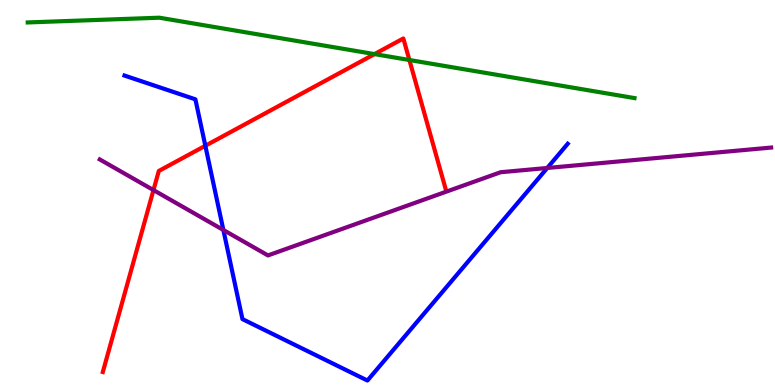[{'lines': ['blue', 'red'], 'intersections': [{'x': 2.65, 'y': 6.21}]}, {'lines': ['green', 'red'], 'intersections': [{'x': 4.83, 'y': 8.59}, {'x': 5.28, 'y': 8.44}]}, {'lines': ['purple', 'red'], 'intersections': [{'x': 1.98, 'y': 5.06}]}, {'lines': ['blue', 'green'], 'intersections': []}, {'lines': ['blue', 'purple'], 'intersections': [{'x': 2.88, 'y': 4.03}, {'x': 7.06, 'y': 5.64}]}, {'lines': ['green', 'purple'], 'intersections': []}]